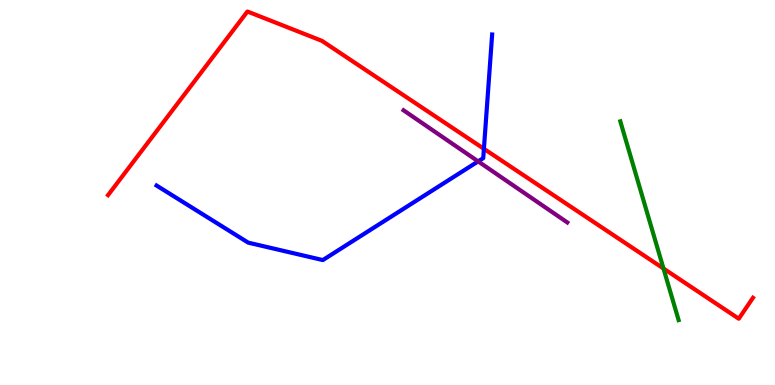[{'lines': ['blue', 'red'], 'intersections': [{'x': 6.24, 'y': 6.13}]}, {'lines': ['green', 'red'], 'intersections': [{'x': 8.56, 'y': 3.03}]}, {'lines': ['purple', 'red'], 'intersections': []}, {'lines': ['blue', 'green'], 'intersections': []}, {'lines': ['blue', 'purple'], 'intersections': [{'x': 6.17, 'y': 5.81}]}, {'lines': ['green', 'purple'], 'intersections': []}]